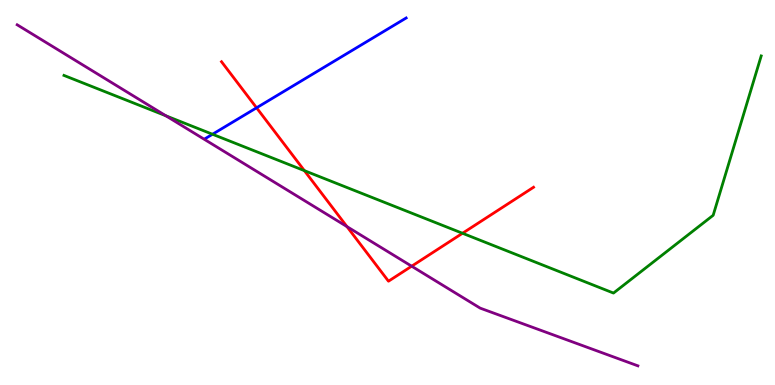[{'lines': ['blue', 'red'], 'intersections': [{'x': 3.31, 'y': 7.2}]}, {'lines': ['green', 'red'], 'intersections': [{'x': 3.93, 'y': 5.57}, {'x': 5.97, 'y': 3.94}]}, {'lines': ['purple', 'red'], 'intersections': [{'x': 4.48, 'y': 4.11}, {'x': 5.31, 'y': 3.09}]}, {'lines': ['blue', 'green'], 'intersections': [{'x': 2.74, 'y': 6.51}]}, {'lines': ['blue', 'purple'], 'intersections': []}, {'lines': ['green', 'purple'], 'intersections': [{'x': 2.14, 'y': 6.99}]}]